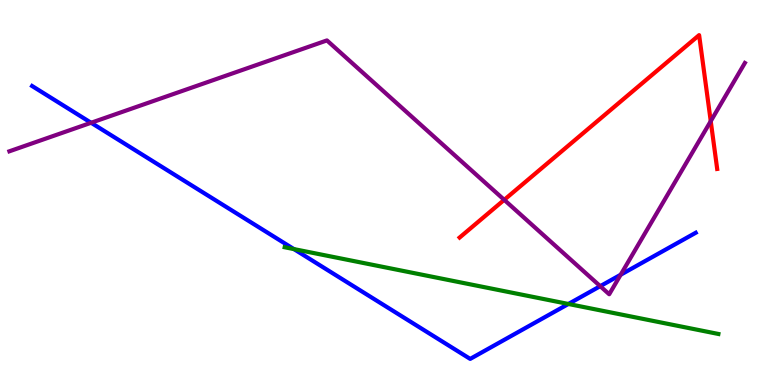[{'lines': ['blue', 'red'], 'intersections': []}, {'lines': ['green', 'red'], 'intersections': []}, {'lines': ['purple', 'red'], 'intersections': [{'x': 6.51, 'y': 4.81}, {'x': 9.17, 'y': 6.85}]}, {'lines': ['blue', 'green'], 'intersections': [{'x': 3.79, 'y': 3.53}, {'x': 7.33, 'y': 2.1}]}, {'lines': ['blue', 'purple'], 'intersections': [{'x': 1.18, 'y': 6.81}, {'x': 7.74, 'y': 2.57}, {'x': 8.01, 'y': 2.86}]}, {'lines': ['green', 'purple'], 'intersections': []}]